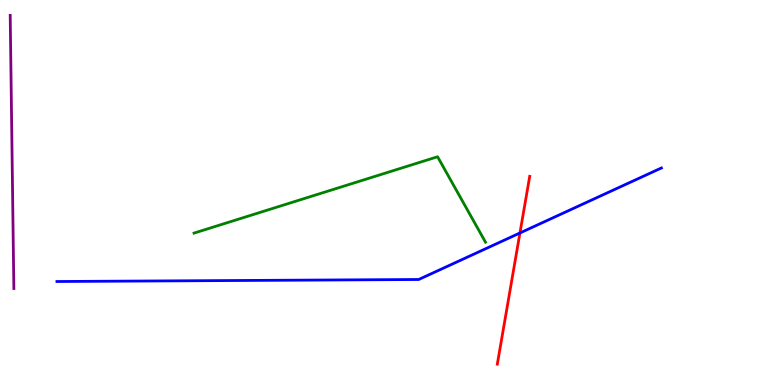[{'lines': ['blue', 'red'], 'intersections': [{'x': 6.71, 'y': 3.95}]}, {'lines': ['green', 'red'], 'intersections': []}, {'lines': ['purple', 'red'], 'intersections': []}, {'lines': ['blue', 'green'], 'intersections': []}, {'lines': ['blue', 'purple'], 'intersections': []}, {'lines': ['green', 'purple'], 'intersections': []}]